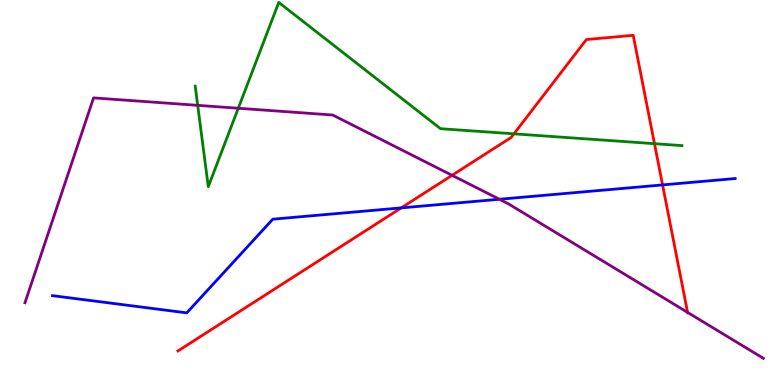[{'lines': ['blue', 'red'], 'intersections': [{'x': 5.18, 'y': 4.6}, {'x': 8.55, 'y': 5.2}]}, {'lines': ['green', 'red'], 'intersections': [{'x': 6.63, 'y': 6.52}, {'x': 8.44, 'y': 6.27}]}, {'lines': ['purple', 'red'], 'intersections': [{'x': 5.83, 'y': 5.45}, {'x': 8.87, 'y': 1.89}]}, {'lines': ['blue', 'green'], 'intersections': []}, {'lines': ['blue', 'purple'], 'intersections': [{'x': 6.44, 'y': 4.82}]}, {'lines': ['green', 'purple'], 'intersections': [{'x': 2.55, 'y': 7.26}, {'x': 3.07, 'y': 7.19}]}]